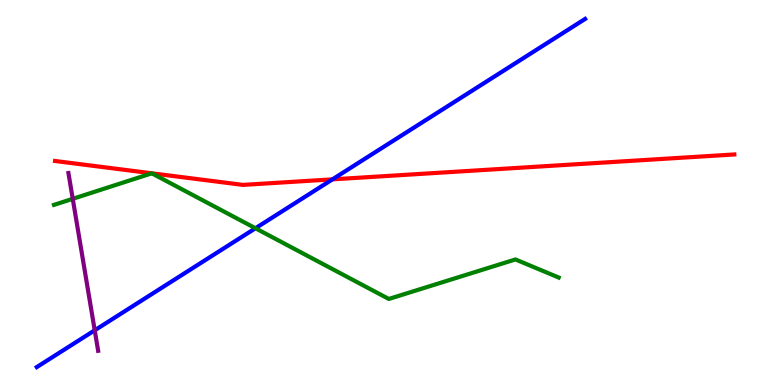[{'lines': ['blue', 'red'], 'intersections': [{'x': 4.29, 'y': 5.34}]}, {'lines': ['green', 'red'], 'intersections': []}, {'lines': ['purple', 'red'], 'intersections': []}, {'lines': ['blue', 'green'], 'intersections': [{'x': 3.3, 'y': 4.07}]}, {'lines': ['blue', 'purple'], 'intersections': [{'x': 1.22, 'y': 1.42}]}, {'lines': ['green', 'purple'], 'intersections': [{'x': 0.939, 'y': 4.84}]}]